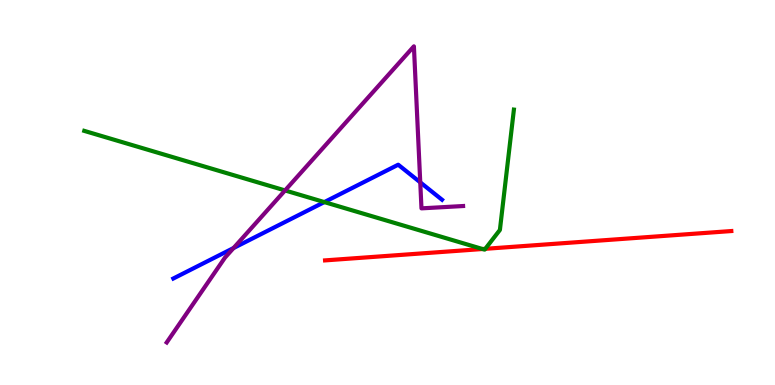[{'lines': ['blue', 'red'], 'intersections': []}, {'lines': ['green', 'red'], 'intersections': [{'x': 6.23, 'y': 3.53}, {'x': 6.26, 'y': 3.54}]}, {'lines': ['purple', 'red'], 'intersections': []}, {'lines': ['blue', 'green'], 'intersections': [{'x': 4.19, 'y': 4.75}]}, {'lines': ['blue', 'purple'], 'intersections': [{'x': 3.01, 'y': 3.56}, {'x': 5.42, 'y': 5.26}]}, {'lines': ['green', 'purple'], 'intersections': [{'x': 3.68, 'y': 5.05}]}]